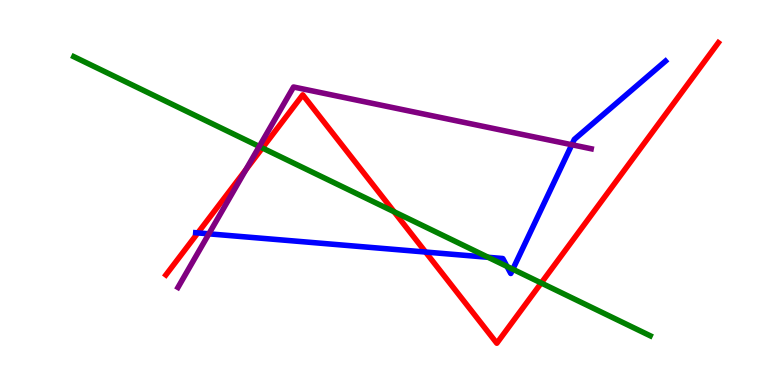[{'lines': ['blue', 'red'], 'intersections': [{'x': 2.55, 'y': 3.95}, {'x': 5.49, 'y': 3.45}]}, {'lines': ['green', 'red'], 'intersections': [{'x': 3.39, 'y': 6.16}, {'x': 5.08, 'y': 4.5}, {'x': 6.98, 'y': 2.65}]}, {'lines': ['purple', 'red'], 'intersections': [{'x': 3.17, 'y': 5.59}]}, {'lines': ['blue', 'green'], 'intersections': [{'x': 6.3, 'y': 3.32}, {'x': 6.54, 'y': 3.08}, {'x': 6.62, 'y': 3.01}]}, {'lines': ['blue', 'purple'], 'intersections': [{'x': 2.7, 'y': 3.93}, {'x': 7.38, 'y': 6.24}]}, {'lines': ['green', 'purple'], 'intersections': [{'x': 3.35, 'y': 6.2}]}]